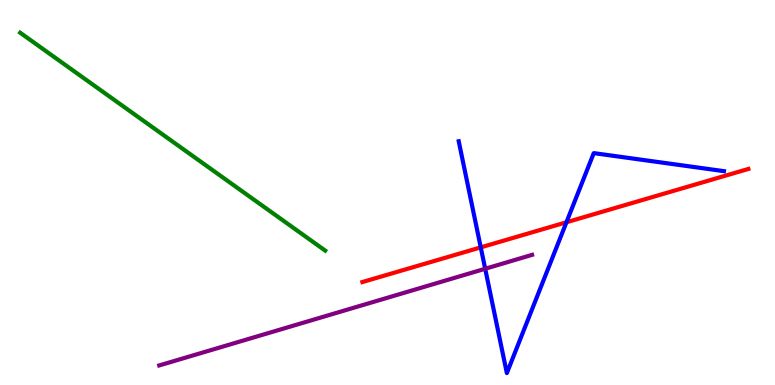[{'lines': ['blue', 'red'], 'intersections': [{'x': 6.2, 'y': 3.57}, {'x': 7.31, 'y': 4.23}]}, {'lines': ['green', 'red'], 'intersections': []}, {'lines': ['purple', 'red'], 'intersections': []}, {'lines': ['blue', 'green'], 'intersections': []}, {'lines': ['blue', 'purple'], 'intersections': [{'x': 6.26, 'y': 3.02}]}, {'lines': ['green', 'purple'], 'intersections': []}]